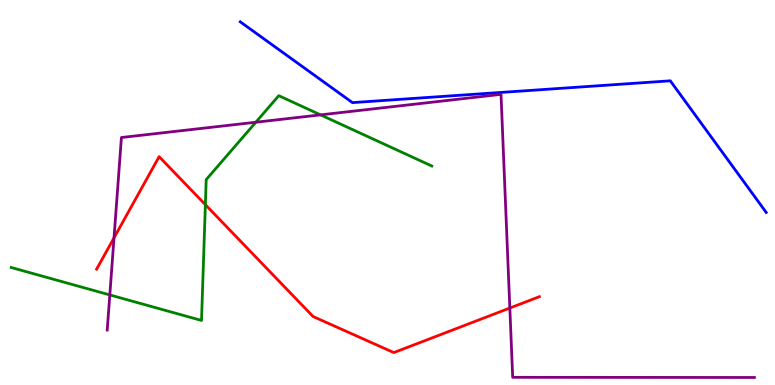[{'lines': ['blue', 'red'], 'intersections': []}, {'lines': ['green', 'red'], 'intersections': [{'x': 2.65, 'y': 4.68}]}, {'lines': ['purple', 'red'], 'intersections': [{'x': 1.47, 'y': 3.82}, {'x': 6.58, 'y': 2.0}]}, {'lines': ['blue', 'green'], 'intersections': []}, {'lines': ['blue', 'purple'], 'intersections': []}, {'lines': ['green', 'purple'], 'intersections': [{'x': 1.42, 'y': 2.34}, {'x': 3.3, 'y': 6.83}, {'x': 4.14, 'y': 7.02}]}]